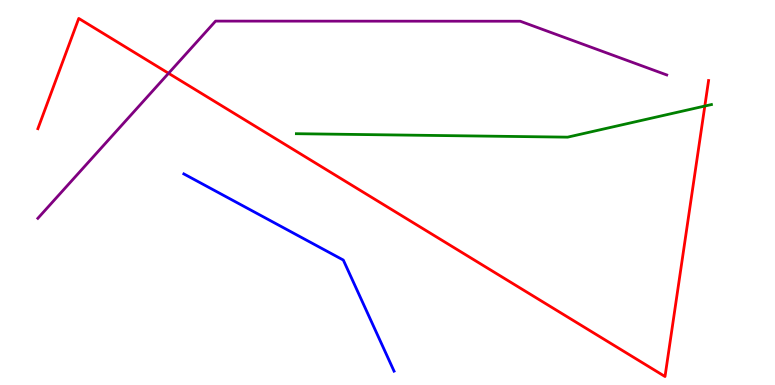[{'lines': ['blue', 'red'], 'intersections': []}, {'lines': ['green', 'red'], 'intersections': [{'x': 9.09, 'y': 7.25}]}, {'lines': ['purple', 'red'], 'intersections': [{'x': 2.17, 'y': 8.1}]}, {'lines': ['blue', 'green'], 'intersections': []}, {'lines': ['blue', 'purple'], 'intersections': []}, {'lines': ['green', 'purple'], 'intersections': []}]